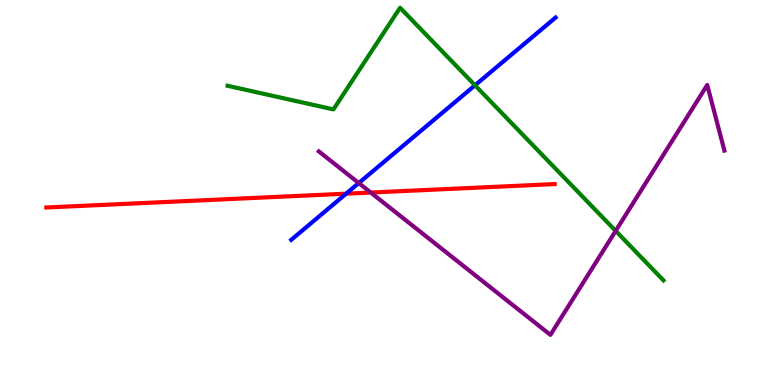[{'lines': ['blue', 'red'], 'intersections': [{'x': 4.47, 'y': 4.97}]}, {'lines': ['green', 'red'], 'intersections': []}, {'lines': ['purple', 'red'], 'intersections': [{'x': 4.78, 'y': 5.0}]}, {'lines': ['blue', 'green'], 'intersections': [{'x': 6.13, 'y': 7.78}]}, {'lines': ['blue', 'purple'], 'intersections': [{'x': 4.63, 'y': 5.25}]}, {'lines': ['green', 'purple'], 'intersections': [{'x': 7.94, 'y': 4.0}]}]